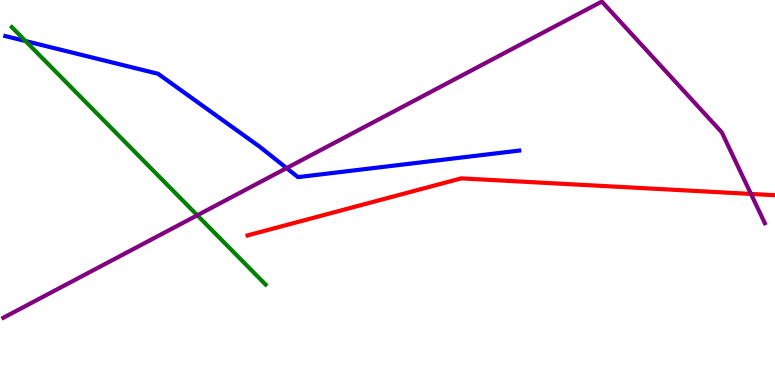[{'lines': ['blue', 'red'], 'intersections': []}, {'lines': ['green', 'red'], 'intersections': []}, {'lines': ['purple', 'red'], 'intersections': [{'x': 9.69, 'y': 4.96}]}, {'lines': ['blue', 'green'], 'intersections': [{'x': 0.33, 'y': 8.93}]}, {'lines': ['blue', 'purple'], 'intersections': [{'x': 3.7, 'y': 5.63}]}, {'lines': ['green', 'purple'], 'intersections': [{'x': 2.55, 'y': 4.41}]}]